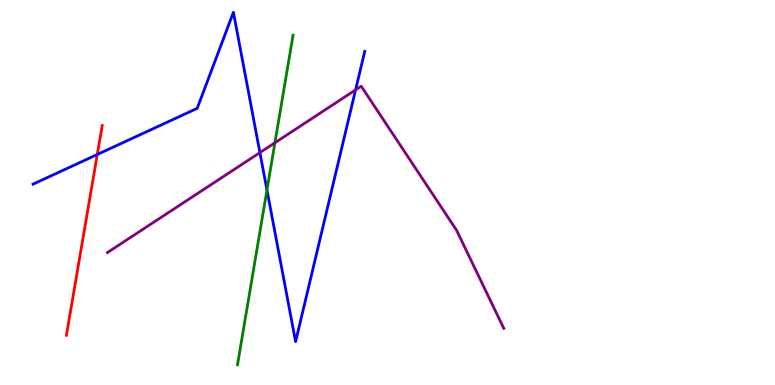[{'lines': ['blue', 'red'], 'intersections': [{'x': 1.26, 'y': 5.99}]}, {'lines': ['green', 'red'], 'intersections': []}, {'lines': ['purple', 'red'], 'intersections': []}, {'lines': ['blue', 'green'], 'intersections': [{'x': 3.44, 'y': 5.07}]}, {'lines': ['blue', 'purple'], 'intersections': [{'x': 3.35, 'y': 6.04}, {'x': 4.59, 'y': 7.67}]}, {'lines': ['green', 'purple'], 'intersections': [{'x': 3.55, 'y': 6.29}]}]